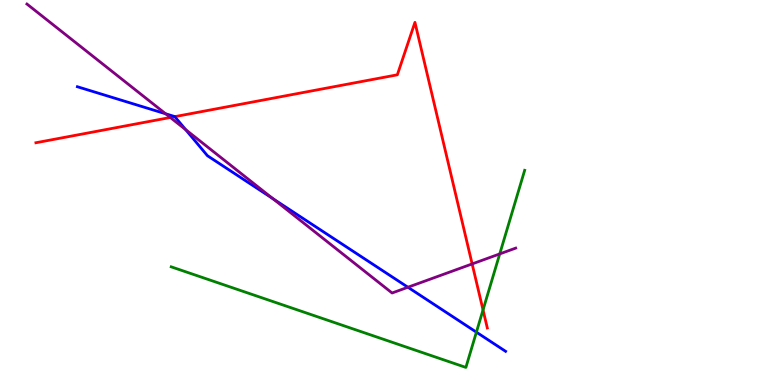[{'lines': ['blue', 'red'], 'intersections': [{'x': 2.26, 'y': 6.97}]}, {'lines': ['green', 'red'], 'intersections': [{'x': 6.23, 'y': 1.95}]}, {'lines': ['purple', 'red'], 'intersections': [{'x': 2.2, 'y': 6.95}, {'x': 6.09, 'y': 3.14}]}, {'lines': ['blue', 'green'], 'intersections': [{'x': 6.15, 'y': 1.37}]}, {'lines': ['blue', 'purple'], 'intersections': [{'x': 2.14, 'y': 7.04}, {'x': 2.4, 'y': 6.63}, {'x': 3.52, 'y': 4.84}, {'x': 5.26, 'y': 2.54}]}, {'lines': ['green', 'purple'], 'intersections': [{'x': 6.45, 'y': 3.4}]}]